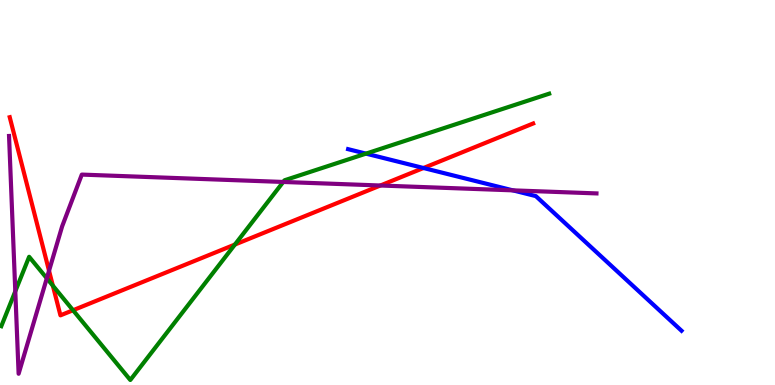[{'lines': ['blue', 'red'], 'intersections': [{'x': 5.46, 'y': 5.64}]}, {'lines': ['green', 'red'], 'intersections': [{'x': 0.682, 'y': 2.58}, {'x': 0.942, 'y': 1.94}, {'x': 3.03, 'y': 3.65}]}, {'lines': ['purple', 'red'], 'intersections': [{'x': 0.633, 'y': 2.97}, {'x': 4.91, 'y': 5.18}]}, {'lines': ['blue', 'green'], 'intersections': [{'x': 4.72, 'y': 6.01}]}, {'lines': ['blue', 'purple'], 'intersections': [{'x': 6.62, 'y': 5.06}]}, {'lines': ['green', 'purple'], 'intersections': [{'x': 0.197, 'y': 2.43}, {'x': 0.604, 'y': 2.77}, {'x': 3.65, 'y': 5.27}]}]